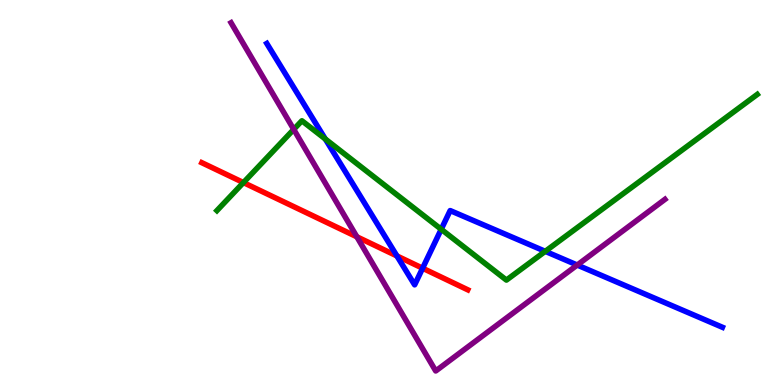[{'lines': ['blue', 'red'], 'intersections': [{'x': 5.12, 'y': 3.35}, {'x': 5.45, 'y': 3.03}]}, {'lines': ['green', 'red'], 'intersections': [{'x': 3.14, 'y': 5.26}]}, {'lines': ['purple', 'red'], 'intersections': [{'x': 4.6, 'y': 3.85}]}, {'lines': ['blue', 'green'], 'intersections': [{'x': 4.2, 'y': 6.39}, {'x': 5.69, 'y': 4.04}, {'x': 7.04, 'y': 3.47}]}, {'lines': ['blue', 'purple'], 'intersections': [{'x': 7.45, 'y': 3.12}]}, {'lines': ['green', 'purple'], 'intersections': [{'x': 3.79, 'y': 6.64}]}]